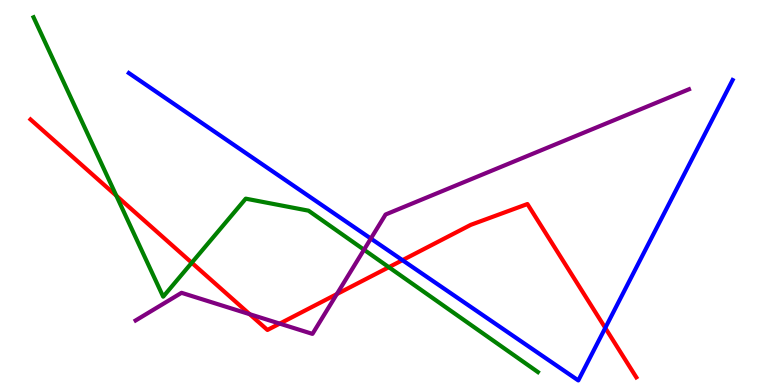[{'lines': ['blue', 'red'], 'intersections': [{'x': 5.19, 'y': 3.24}, {'x': 7.81, 'y': 1.48}]}, {'lines': ['green', 'red'], 'intersections': [{'x': 1.5, 'y': 4.92}, {'x': 2.47, 'y': 3.18}, {'x': 5.02, 'y': 3.06}]}, {'lines': ['purple', 'red'], 'intersections': [{'x': 3.22, 'y': 1.84}, {'x': 3.61, 'y': 1.59}, {'x': 4.35, 'y': 2.36}]}, {'lines': ['blue', 'green'], 'intersections': []}, {'lines': ['blue', 'purple'], 'intersections': [{'x': 4.79, 'y': 3.8}]}, {'lines': ['green', 'purple'], 'intersections': [{'x': 4.7, 'y': 3.51}]}]